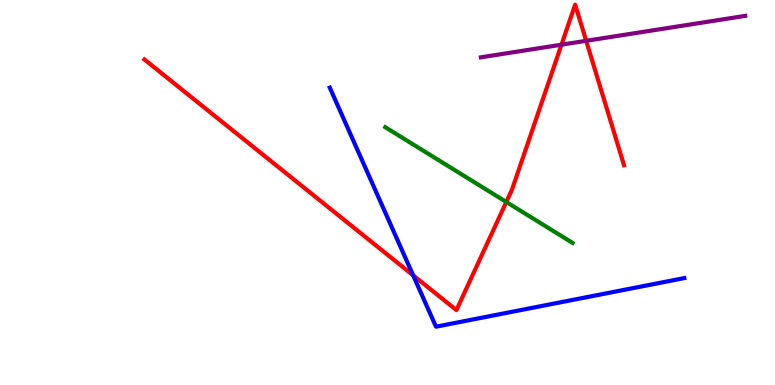[{'lines': ['blue', 'red'], 'intersections': [{'x': 5.33, 'y': 2.85}]}, {'lines': ['green', 'red'], 'intersections': [{'x': 6.53, 'y': 4.75}]}, {'lines': ['purple', 'red'], 'intersections': [{'x': 7.24, 'y': 8.84}, {'x': 7.56, 'y': 8.94}]}, {'lines': ['blue', 'green'], 'intersections': []}, {'lines': ['blue', 'purple'], 'intersections': []}, {'lines': ['green', 'purple'], 'intersections': []}]